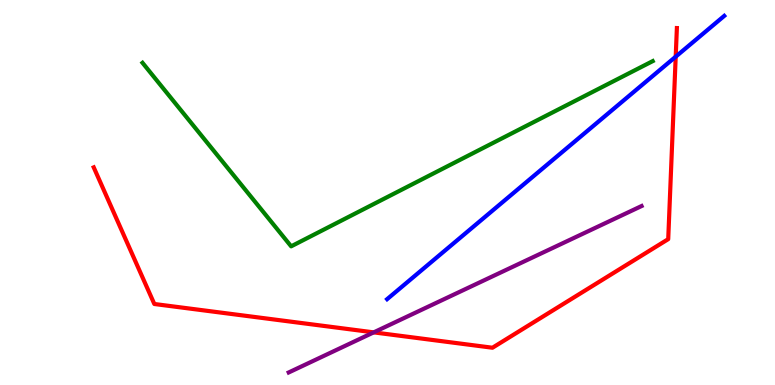[{'lines': ['blue', 'red'], 'intersections': [{'x': 8.72, 'y': 8.53}]}, {'lines': ['green', 'red'], 'intersections': []}, {'lines': ['purple', 'red'], 'intersections': [{'x': 4.82, 'y': 1.37}]}, {'lines': ['blue', 'green'], 'intersections': []}, {'lines': ['blue', 'purple'], 'intersections': []}, {'lines': ['green', 'purple'], 'intersections': []}]